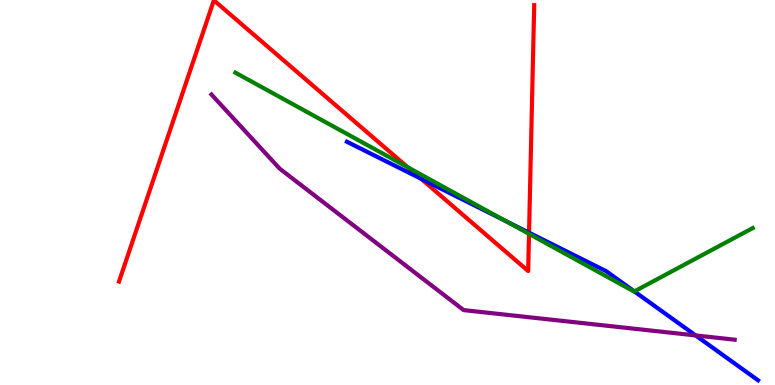[{'lines': ['blue', 'red'], 'intersections': [{'x': 5.43, 'y': 5.36}, {'x': 6.83, 'y': 3.96}]}, {'lines': ['green', 'red'], 'intersections': [{'x': 5.26, 'y': 5.66}, {'x': 6.83, 'y': 3.93}]}, {'lines': ['purple', 'red'], 'intersections': []}, {'lines': ['blue', 'green'], 'intersections': [{'x': 6.51, 'y': 4.27}, {'x': 8.19, 'y': 2.43}]}, {'lines': ['blue', 'purple'], 'intersections': [{'x': 8.98, 'y': 1.29}]}, {'lines': ['green', 'purple'], 'intersections': []}]